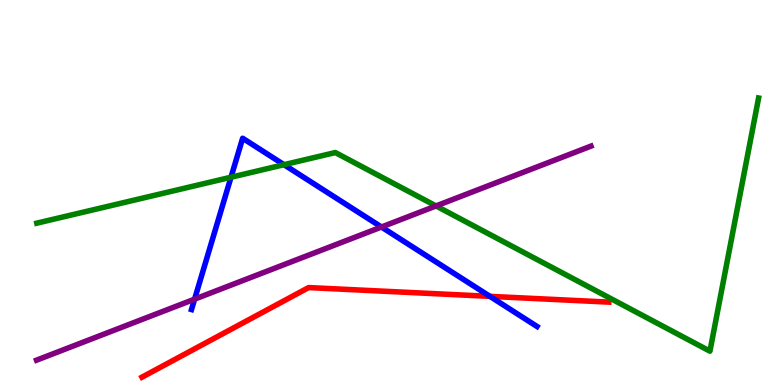[{'lines': ['blue', 'red'], 'intersections': [{'x': 6.32, 'y': 2.3}]}, {'lines': ['green', 'red'], 'intersections': []}, {'lines': ['purple', 'red'], 'intersections': []}, {'lines': ['blue', 'green'], 'intersections': [{'x': 2.98, 'y': 5.4}, {'x': 3.66, 'y': 5.72}]}, {'lines': ['blue', 'purple'], 'intersections': [{'x': 2.51, 'y': 2.23}, {'x': 4.92, 'y': 4.1}]}, {'lines': ['green', 'purple'], 'intersections': [{'x': 5.63, 'y': 4.65}]}]